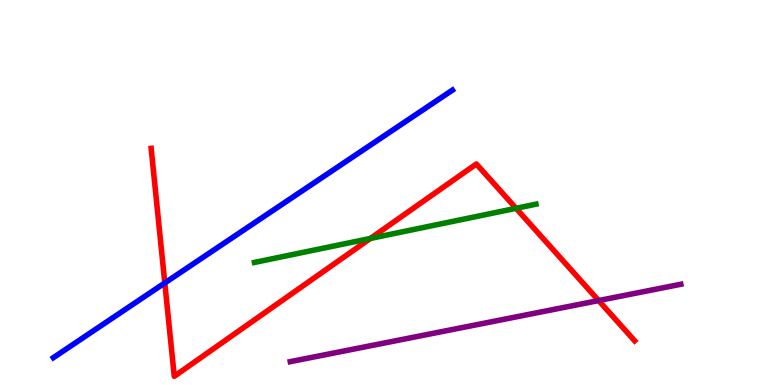[{'lines': ['blue', 'red'], 'intersections': [{'x': 2.13, 'y': 2.65}]}, {'lines': ['green', 'red'], 'intersections': [{'x': 4.78, 'y': 3.81}, {'x': 6.66, 'y': 4.59}]}, {'lines': ['purple', 'red'], 'intersections': [{'x': 7.72, 'y': 2.19}]}, {'lines': ['blue', 'green'], 'intersections': []}, {'lines': ['blue', 'purple'], 'intersections': []}, {'lines': ['green', 'purple'], 'intersections': []}]